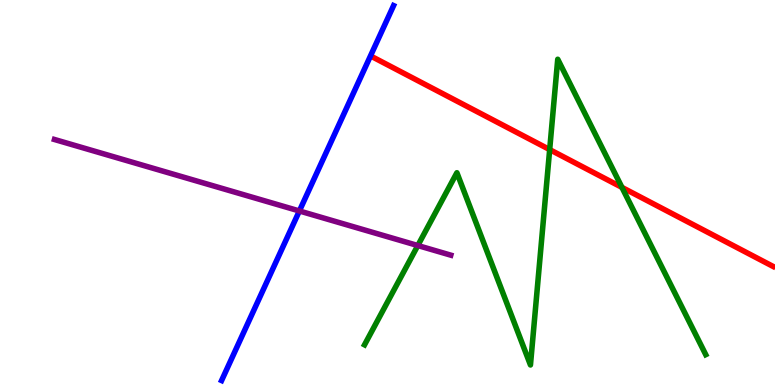[{'lines': ['blue', 'red'], 'intersections': []}, {'lines': ['green', 'red'], 'intersections': [{'x': 7.09, 'y': 6.11}, {'x': 8.03, 'y': 5.13}]}, {'lines': ['purple', 'red'], 'intersections': []}, {'lines': ['blue', 'green'], 'intersections': []}, {'lines': ['blue', 'purple'], 'intersections': [{'x': 3.86, 'y': 4.52}]}, {'lines': ['green', 'purple'], 'intersections': [{'x': 5.39, 'y': 3.62}]}]